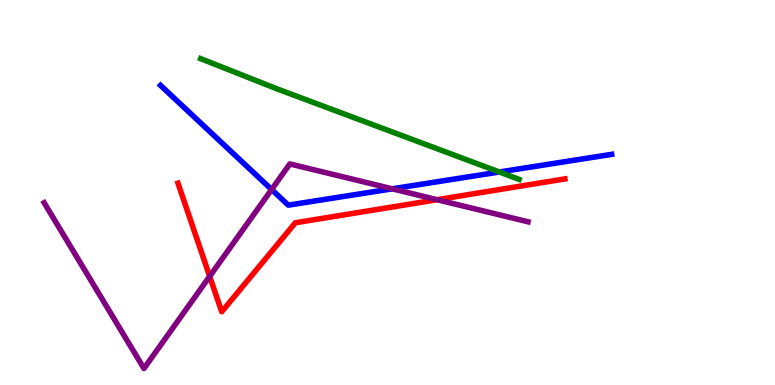[{'lines': ['blue', 'red'], 'intersections': []}, {'lines': ['green', 'red'], 'intersections': []}, {'lines': ['purple', 'red'], 'intersections': [{'x': 2.71, 'y': 2.82}, {'x': 5.64, 'y': 4.81}]}, {'lines': ['blue', 'green'], 'intersections': [{'x': 6.44, 'y': 5.53}]}, {'lines': ['blue', 'purple'], 'intersections': [{'x': 3.5, 'y': 5.08}, {'x': 5.06, 'y': 5.1}]}, {'lines': ['green', 'purple'], 'intersections': []}]